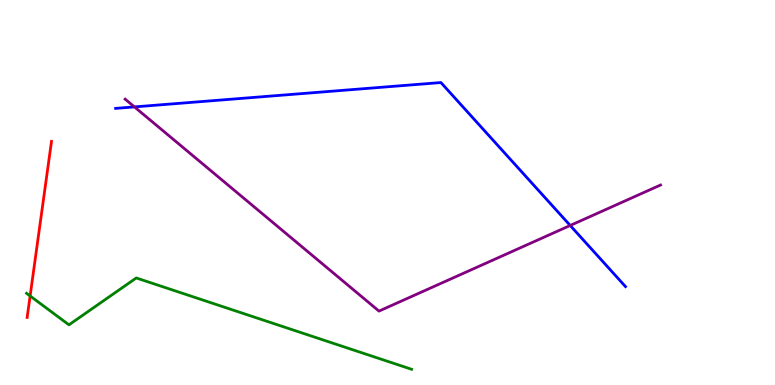[{'lines': ['blue', 'red'], 'intersections': []}, {'lines': ['green', 'red'], 'intersections': [{'x': 0.389, 'y': 2.31}]}, {'lines': ['purple', 'red'], 'intersections': []}, {'lines': ['blue', 'green'], 'intersections': []}, {'lines': ['blue', 'purple'], 'intersections': [{'x': 1.73, 'y': 7.22}, {'x': 7.36, 'y': 4.14}]}, {'lines': ['green', 'purple'], 'intersections': []}]